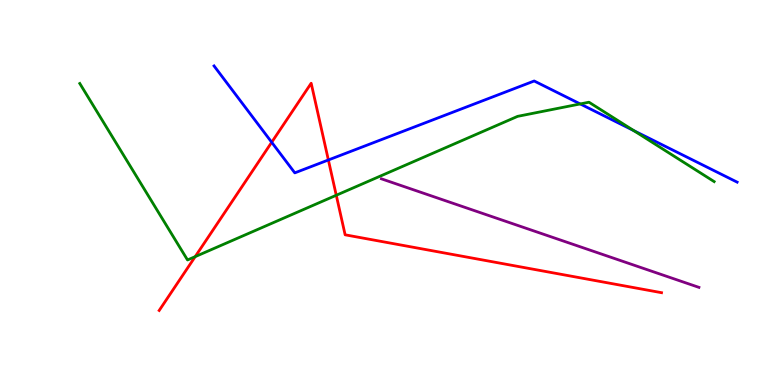[{'lines': ['blue', 'red'], 'intersections': [{'x': 3.51, 'y': 6.3}, {'x': 4.24, 'y': 5.84}]}, {'lines': ['green', 'red'], 'intersections': [{'x': 2.52, 'y': 3.33}, {'x': 4.34, 'y': 4.93}]}, {'lines': ['purple', 'red'], 'intersections': []}, {'lines': ['blue', 'green'], 'intersections': [{'x': 7.49, 'y': 7.3}, {'x': 8.18, 'y': 6.61}]}, {'lines': ['blue', 'purple'], 'intersections': []}, {'lines': ['green', 'purple'], 'intersections': []}]